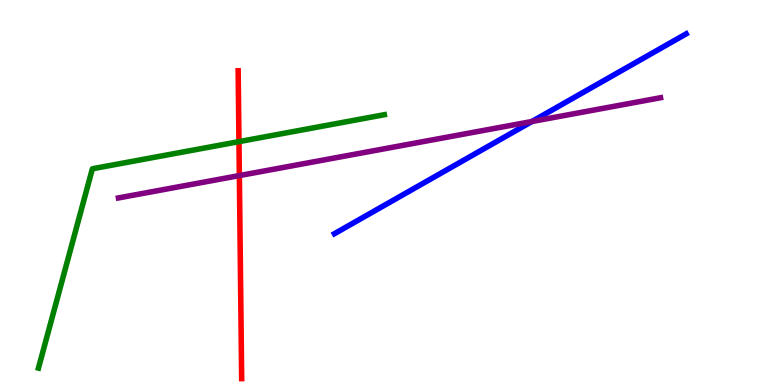[{'lines': ['blue', 'red'], 'intersections': []}, {'lines': ['green', 'red'], 'intersections': [{'x': 3.08, 'y': 6.32}]}, {'lines': ['purple', 'red'], 'intersections': [{'x': 3.09, 'y': 5.44}]}, {'lines': ['blue', 'green'], 'intersections': []}, {'lines': ['blue', 'purple'], 'intersections': [{'x': 6.86, 'y': 6.84}]}, {'lines': ['green', 'purple'], 'intersections': []}]